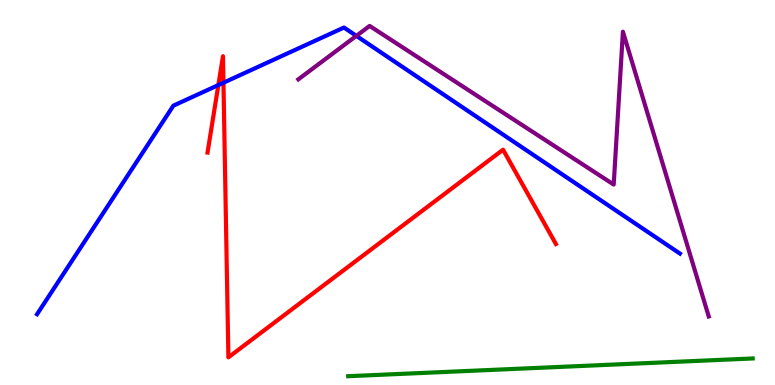[{'lines': ['blue', 'red'], 'intersections': [{'x': 2.82, 'y': 7.79}, {'x': 2.88, 'y': 7.85}]}, {'lines': ['green', 'red'], 'intersections': []}, {'lines': ['purple', 'red'], 'intersections': []}, {'lines': ['blue', 'green'], 'intersections': []}, {'lines': ['blue', 'purple'], 'intersections': [{'x': 4.6, 'y': 9.07}]}, {'lines': ['green', 'purple'], 'intersections': []}]